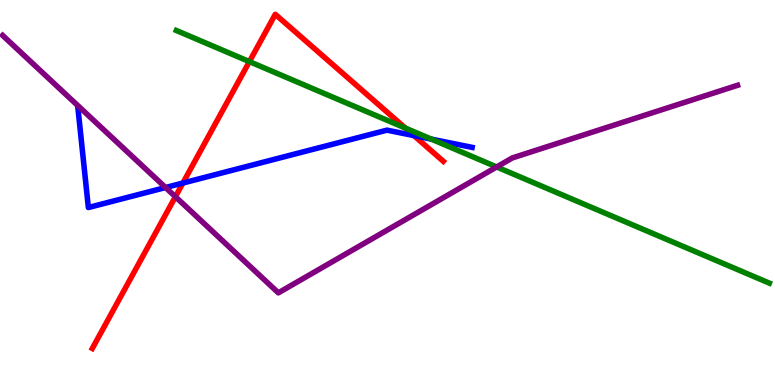[{'lines': ['blue', 'red'], 'intersections': [{'x': 2.36, 'y': 5.25}, {'x': 5.34, 'y': 6.48}]}, {'lines': ['green', 'red'], 'intersections': [{'x': 3.22, 'y': 8.4}, {'x': 5.23, 'y': 6.67}]}, {'lines': ['purple', 'red'], 'intersections': [{'x': 2.26, 'y': 4.89}]}, {'lines': ['blue', 'green'], 'intersections': [{'x': 5.57, 'y': 6.39}]}, {'lines': ['blue', 'purple'], 'intersections': [{'x': 2.14, 'y': 5.13}]}, {'lines': ['green', 'purple'], 'intersections': [{'x': 6.41, 'y': 5.66}]}]